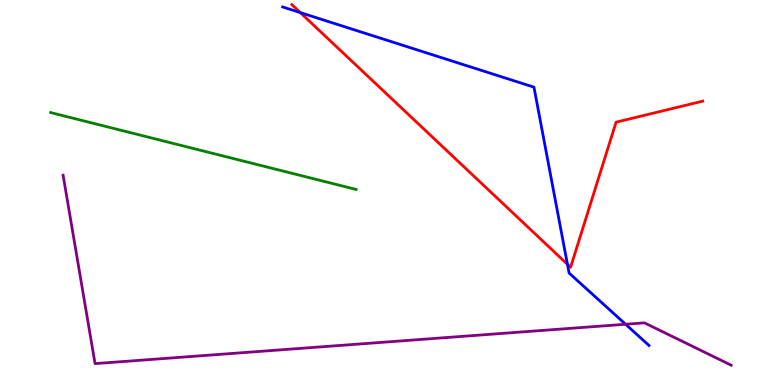[{'lines': ['blue', 'red'], 'intersections': [{'x': 3.87, 'y': 9.67}, {'x': 7.32, 'y': 3.13}]}, {'lines': ['green', 'red'], 'intersections': []}, {'lines': ['purple', 'red'], 'intersections': []}, {'lines': ['blue', 'green'], 'intersections': []}, {'lines': ['blue', 'purple'], 'intersections': [{'x': 8.07, 'y': 1.58}]}, {'lines': ['green', 'purple'], 'intersections': []}]